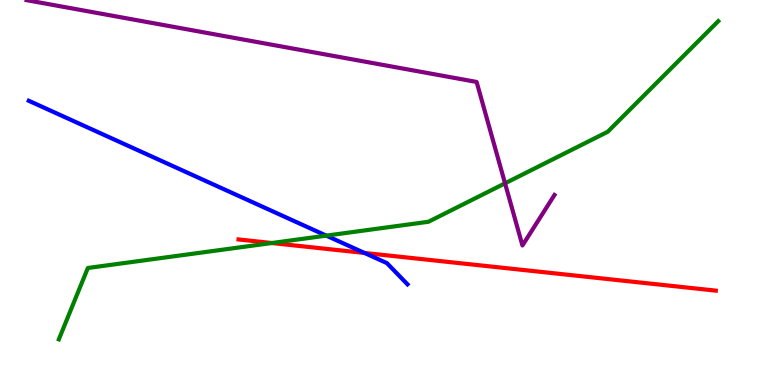[{'lines': ['blue', 'red'], 'intersections': [{'x': 4.7, 'y': 3.43}]}, {'lines': ['green', 'red'], 'intersections': [{'x': 3.51, 'y': 3.69}]}, {'lines': ['purple', 'red'], 'intersections': []}, {'lines': ['blue', 'green'], 'intersections': [{'x': 4.21, 'y': 3.88}]}, {'lines': ['blue', 'purple'], 'intersections': []}, {'lines': ['green', 'purple'], 'intersections': [{'x': 6.52, 'y': 5.24}]}]